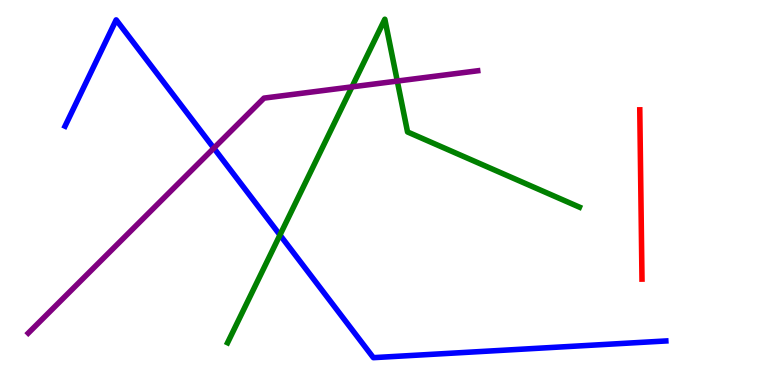[{'lines': ['blue', 'red'], 'intersections': []}, {'lines': ['green', 'red'], 'intersections': []}, {'lines': ['purple', 'red'], 'intersections': []}, {'lines': ['blue', 'green'], 'intersections': [{'x': 3.61, 'y': 3.9}]}, {'lines': ['blue', 'purple'], 'intersections': [{'x': 2.76, 'y': 6.15}]}, {'lines': ['green', 'purple'], 'intersections': [{'x': 4.54, 'y': 7.74}, {'x': 5.13, 'y': 7.89}]}]